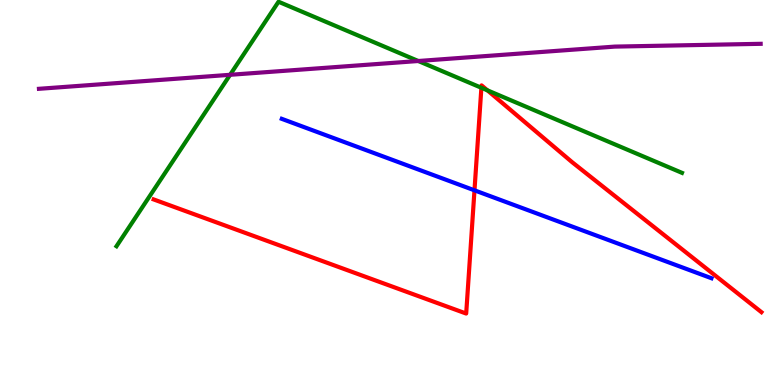[{'lines': ['blue', 'red'], 'intersections': [{'x': 6.12, 'y': 5.06}]}, {'lines': ['green', 'red'], 'intersections': [{'x': 6.21, 'y': 7.72}, {'x': 6.29, 'y': 7.65}]}, {'lines': ['purple', 'red'], 'intersections': []}, {'lines': ['blue', 'green'], 'intersections': []}, {'lines': ['blue', 'purple'], 'intersections': []}, {'lines': ['green', 'purple'], 'intersections': [{'x': 2.97, 'y': 8.06}, {'x': 5.4, 'y': 8.42}]}]